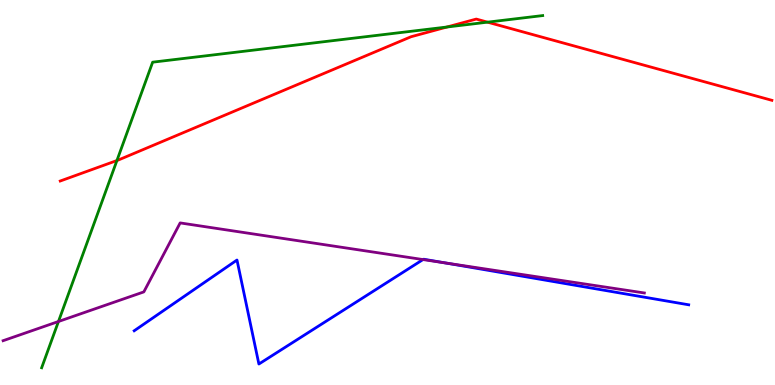[{'lines': ['blue', 'red'], 'intersections': []}, {'lines': ['green', 'red'], 'intersections': [{'x': 1.51, 'y': 5.83}, {'x': 5.77, 'y': 9.3}, {'x': 6.29, 'y': 9.42}]}, {'lines': ['purple', 'red'], 'intersections': []}, {'lines': ['blue', 'green'], 'intersections': []}, {'lines': ['blue', 'purple'], 'intersections': [{'x': 5.46, 'y': 3.26}, {'x': 5.74, 'y': 3.17}]}, {'lines': ['green', 'purple'], 'intersections': [{'x': 0.754, 'y': 1.65}]}]